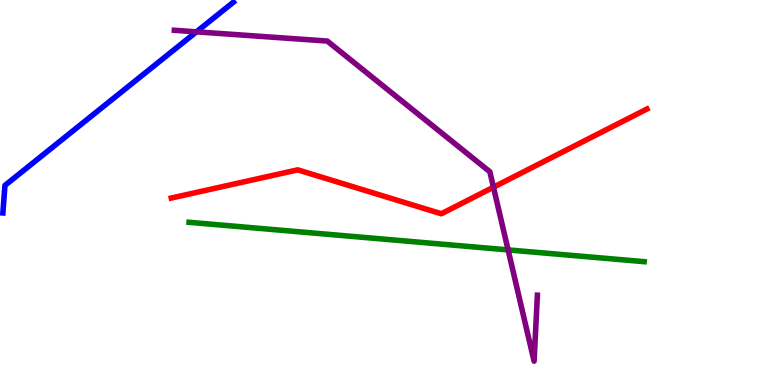[{'lines': ['blue', 'red'], 'intersections': []}, {'lines': ['green', 'red'], 'intersections': []}, {'lines': ['purple', 'red'], 'intersections': [{'x': 6.37, 'y': 5.14}]}, {'lines': ['blue', 'green'], 'intersections': []}, {'lines': ['blue', 'purple'], 'intersections': [{'x': 2.53, 'y': 9.17}]}, {'lines': ['green', 'purple'], 'intersections': [{'x': 6.56, 'y': 3.51}]}]